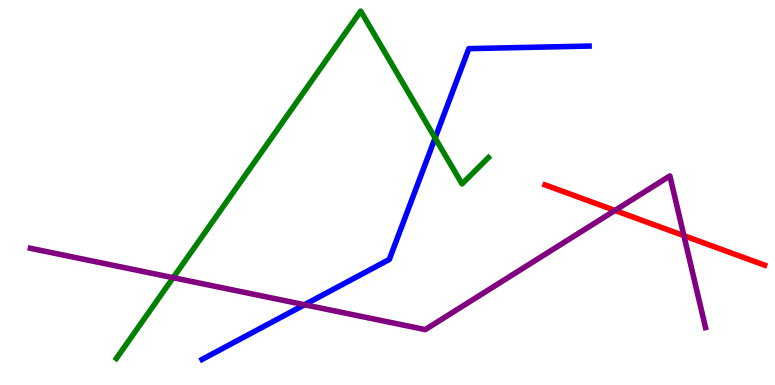[{'lines': ['blue', 'red'], 'intersections': []}, {'lines': ['green', 'red'], 'intersections': []}, {'lines': ['purple', 'red'], 'intersections': [{'x': 7.93, 'y': 4.53}, {'x': 8.82, 'y': 3.88}]}, {'lines': ['blue', 'green'], 'intersections': [{'x': 5.61, 'y': 6.42}]}, {'lines': ['blue', 'purple'], 'intersections': [{'x': 3.93, 'y': 2.08}]}, {'lines': ['green', 'purple'], 'intersections': [{'x': 2.23, 'y': 2.79}]}]